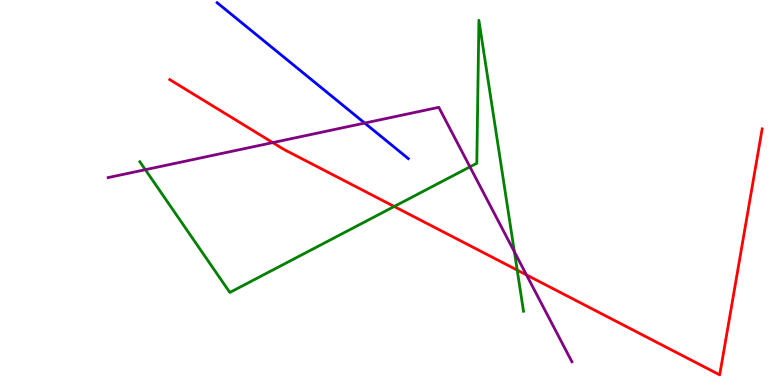[{'lines': ['blue', 'red'], 'intersections': []}, {'lines': ['green', 'red'], 'intersections': [{'x': 5.09, 'y': 4.64}, {'x': 6.67, 'y': 2.98}]}, {'lines': ['purple', 'red'], 'intersections': [{'x': 3.52, 'y': 6.3}, {'x': 6.79, 'y': 2.86}]}, {'lines': ['blue', 'green'], 'intersections': []}, {'lines': ['blue', 'purple'], 'intersections': [{'x': 4.71, 'y': 6.8}]}, {'lines': ['green', 'purple'], 'intersections': [{'x': 1.88, 'y': 5.59}, {'x': 6.06, 'y': 5.67}, {'x': 6.64, 'y': 3.46}]}]